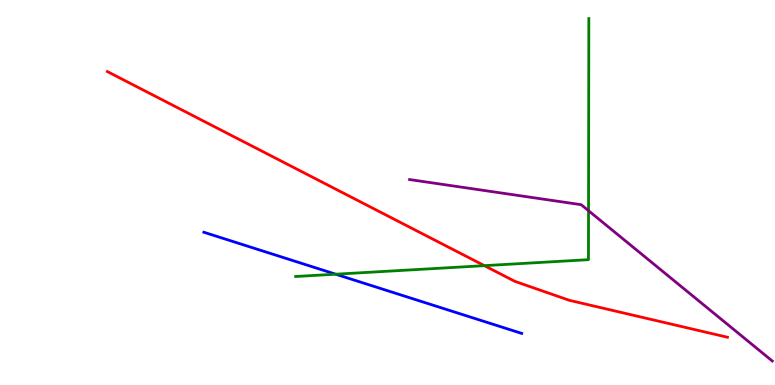[{'lines': ['blue', 'red'], 'intersections': []}, {'lines': ['green', 'red'], 'intersections': [{'x': 6.25, 'y': 3.1}]}, {'lines': ['purple', 'red'], 'intersections': []}, {'lines': ['blue', 'green'], 'intersections': [{'x': 4.33, 'y': 2.88}]}, {'lines': ['blue', 'purple'], 'intersections': []}, {'lines': ['green', 'purple'], 'intersections': [{'x': 7.59, 'y': 4.53}]}]